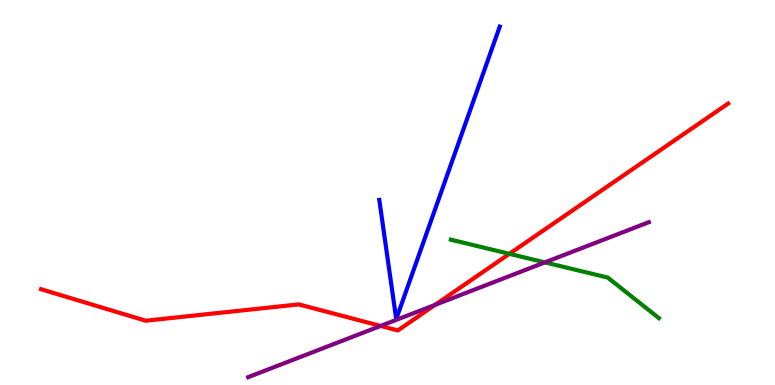[{'lines': ['blue', 'red'], 'intersections': []}, {'lines': ['green', 'red'], 'intersections': [{'x': 6.57, 'y': 3.41}]}, {'lines': ['purple', 'red'], 'intersections': [{'x': 4.91, 'y': 1.53}, {'x': 5.61, 'y': 2.08}]}, {'lines': ['blue', 'green'], 'intersections': []}, {'lines': ['blue', 'purple'], 'intersections': []}, {'lines': ['green', 'purple'], 'intersections': [{'x': 7.03, 'y': 3.18}]}]